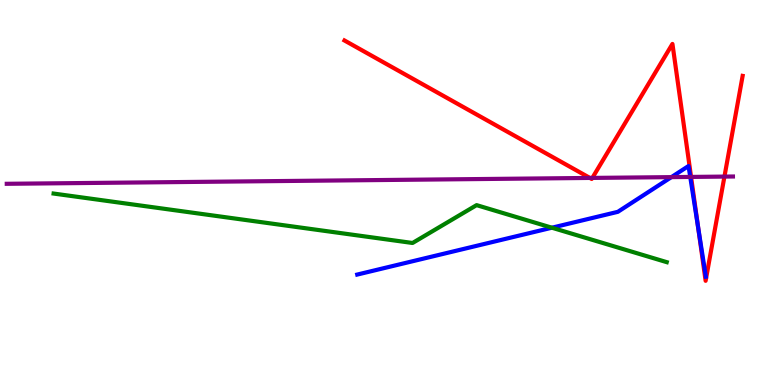[{'lines': ['blue', 'red'], 'intersections': [{'x': 9.01, 'y': 4.1}]}, {'lines': ['green', 'red'], 'intersections': []}, {'lines': ['purple', 'red'], 'intersections': [{'x': 7.61, 'y': 5.38}, {'x': 7.64, 'y': 5.38}, {'x': 8.92, 'y': 5.4}, {'x': 9.35, 'y': 5.41}]}, {'lines': ['blue', 'green'], 'intersections': [{'x': 7.12, 'y': 4.09}]}, {'lines': ['blue', 'purple'], 'intersections': [{'x': 8.66, 'y': 5.4}, {'x': 8.91, 'y': 5.4}]}, {'lines': ['green', 'purple'], 'intersections': []}]